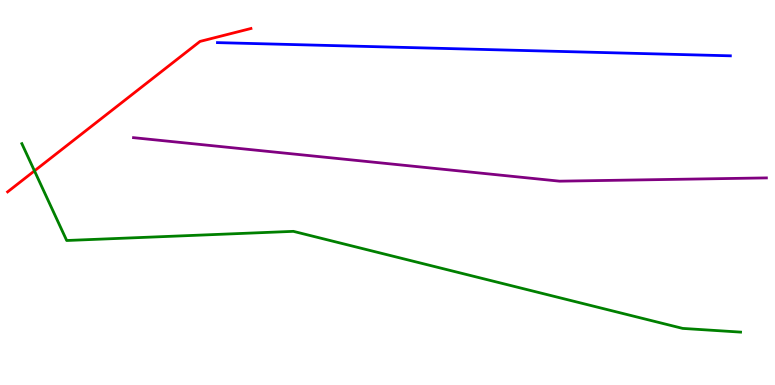[{'lines': ['blue', 'red'], 'intersections': []}, {'lines': ['green', 'red'], 'intersections': [{'x': 0.445, 'y': 5.56}]}, {'lines': ['purple', 'red'], 'intersections': []}, {'lines': ['blue', 'green'], 'intersections': []}, {'lines': ['blue', 'purple'], 'intersections': []}, {'lines': ['green', 'purple'], 'intersections': []}]